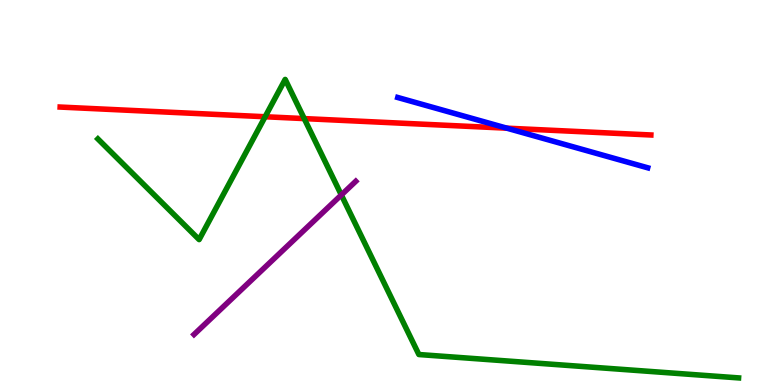[{'lines': ['blue', 'red'], 'intersections': [{'x': 6.54, 'y': 6.67}]}, {'lines': ['green', 'red'], 'intersections': [{'x': 3.42, 'y': 6.97}, {'x': 3.93, 'y': 6.92}]}, {'lines': ['purple', 'red'], 'intersections': []}, {'lines': ['blue', 'green'], 'intersections': []}, {'lines': ['blue', 'purple'], 'intersections': []}, {'lines': ['green', 'purple'], 'intersections': [{'x': 4.4, 'y': 4.94}]}]